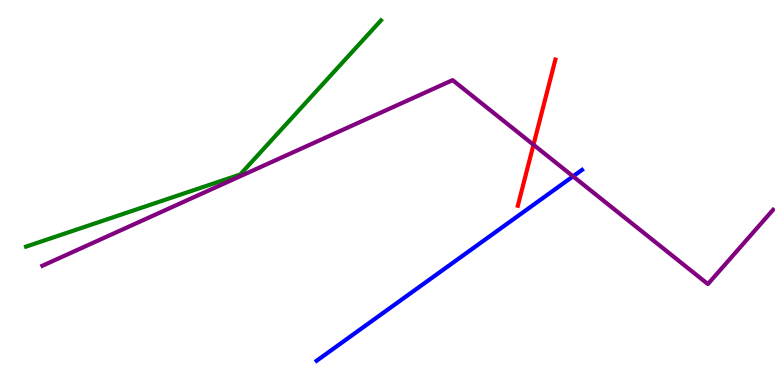[{'lines': ['blue', 'red'], 'intersections': []}, {'lines': ['green', 'red'], 'intersections': []}, {'lines': ['purple', 'red'], 'intersections': [{'x': 6.88, 'y': 6.24}]}, {'lines': ['blue', 'green'], 'intersections': []}, {'lines': ['blue', 'purple'], 'intersections': [{'x': 7.39, 'y': 5.42}]}, {'lines': ['green', 'purple'], 'intersections': []}]